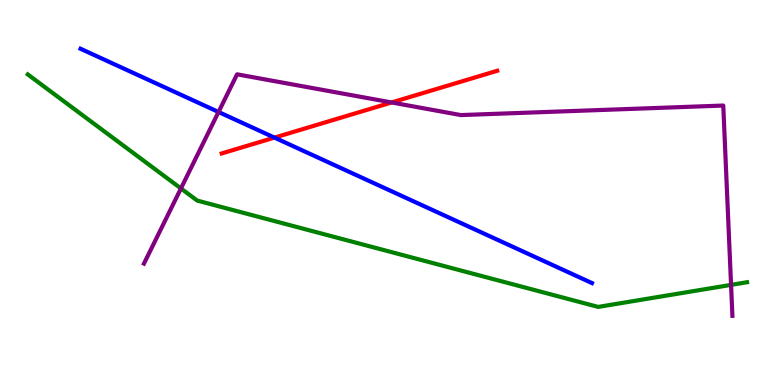[{'lines': ['blue', 'red'], 'intersections': [{'x': 3.54, 'y': 6.43}]}, {'lines': ['green', 'red'], 'intersections': []}, {'lines': ['purple', 'red'], 'intersections': [{'x': 5.05, 'y': 7.34}]}, {'lines': ['blue', 'green'], 'intersections': []}, {'lines': ['blue', 'purple'], 'intersections': [{'x': 2.82, 'y': 7.09}]}, {'lines': ['green', 'purple'], 'intersections': [{'x': 2.33, 'y': 5.11}, {'x': 9.43, 'y': 2.6}]}]